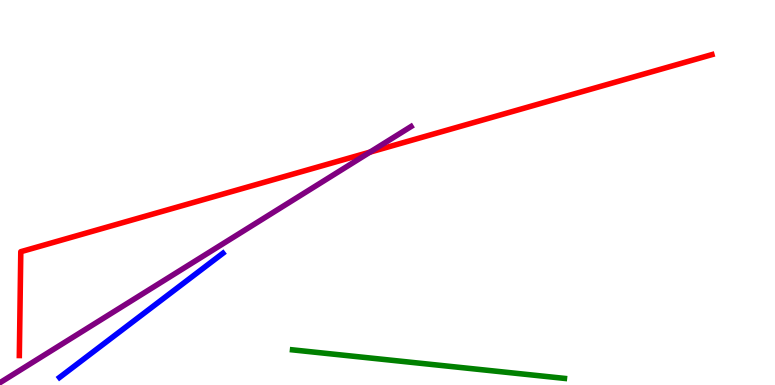[{'lines': ['blue', 'red'], 'intersections': []}, {'lines': ['green', 'red'], 'intersections': []}, {'lines': ['purple', 'red'], 'intersections': [{'x': 4.77, 'y': 6.05}]}, {'lines': ['blue', 'green'], 'intersections': []}, {'lines': ['blue', 'purple'], 'intersections': []}, {'lines': ['green', 'purple'], 'intersections': []}]